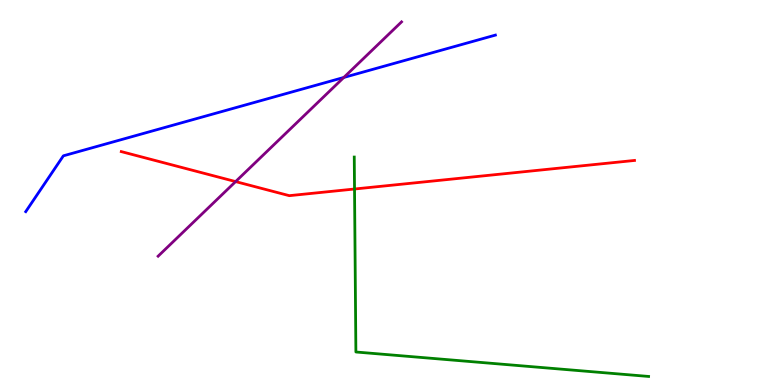[{'lines': ['blue', 'red'], 'intersections': []}, {'lines': ['green', 'red'], 'intersections': [{'x': 4.57, 'y': 5.09}]}, {'lines': ['purple', 'red'], 'intersections': [{'x': 3.04, 'y': 5.28}]}, {'lines': ['blue', 'green'], 'intersections': []}, {'lines': ['blue', 'purple'], 'intersections': [{'x': 4.44, 'y': 7.99}]}, {'lines': ['green', 'purple'], 'intersections': []}]